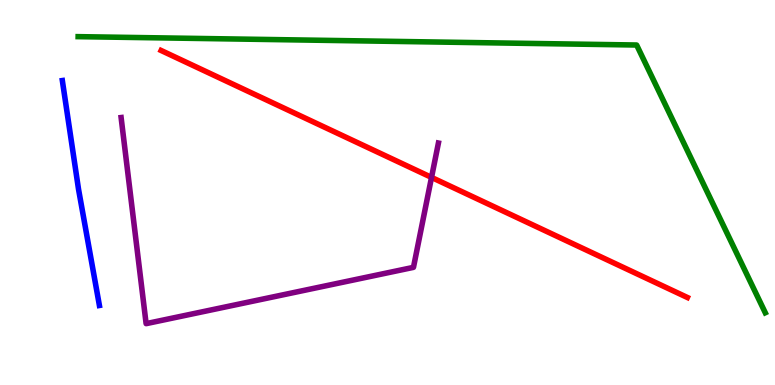[{'lines': ['blue', 'red'], 'intersections': []}, {'lines': ['green', 'red'], 'intersections': []}, {'lines': ['purple', 'red'], 'intersections': [{'x': 5.57, 'y': 5.39}]}, {'lines': ['blue', 'green'], 'intersections': []}, {'lines': ['blue', 'purple'], 'intersections': []}, {'lines': ['green', 'purple'], 'intersections': []}]